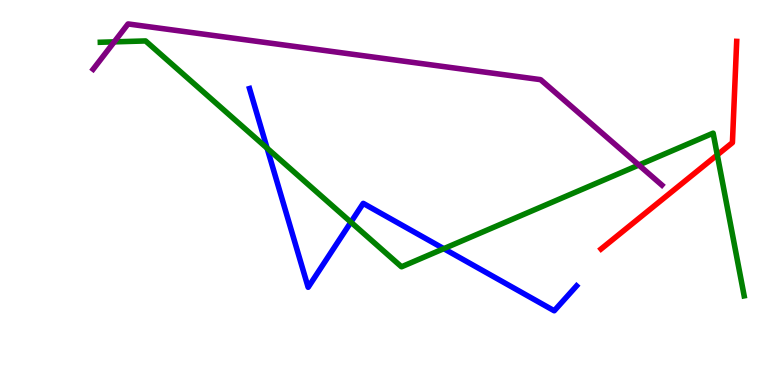[{'lines': ['blue', 'red'], 'intersections': []}, {'lines': ['green', 'red'], 'intersections': [{'x': 9.26, 'y': 5.98}]}, {'lines': ['purple', 'red'], 'intersections': []}, {'lines': ['blue', 'green'], 'intersections': [{'x': 3.45, 'y': 6.15}, {'x': 4.53, 'y': 4.23}, {'x': 5.73, 'y': 3.54}]}, {'lines': ['blue', 'purple'], 'intersections': []}, {'lines': ['green', 'purple'], 'intersections': [{'x': 1.47, 'y': 8.91}, {'x': 8.24, 'y': 5.71}]}]